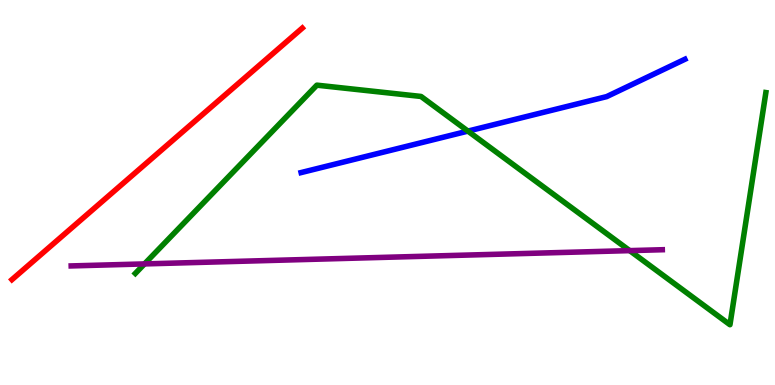[{'lines': ['blue', 'red'], 'intersections': []}, {'lines': ['green', 'red'], 'intersections': []}, {'lines': ['purple', 'red'], 'intersections': []}, {'lines': ['blue', 'green'], 'intersections': [{'x': 6.04, 'y': 6.59}]}, {'lines': ['blue', 'purple'], 'intersections': []}, {'lines': ['green', 'purple'], 'intersections': [{'x': 1.86, 'y': 3.15}, {'x': 8.12, 'y': 3.49}]}]